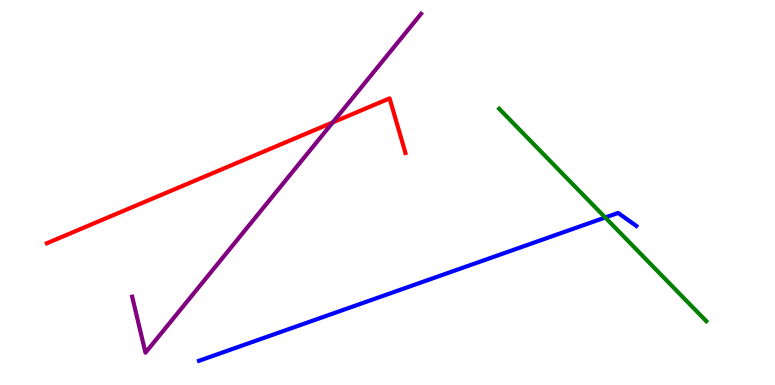[{'lines': ['blue', 'red'], 'intersections': []}, {'lines': ['green', 'red'], 'intersections': []}, {'lines': ['purple', 'red'], 'intersections': [{'x': 4.29, 'y': 6.82}]}, {'lines': ['blue', 'green'], 'intersections': [{'x': 7.81, 'y': 4.35}]}, {'lines': ['blue', 'purple'], 'intersections': []}, {'lines': ['green', 'purple'], 'intersections': []}]